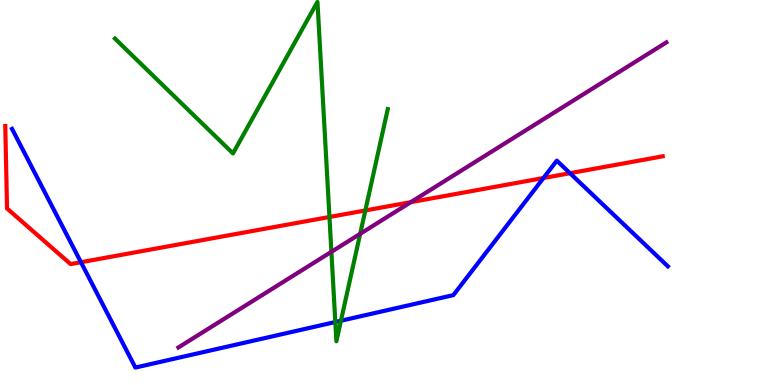[{'lines': ['blue', 'red'], 'intersections': [{'x': 1.04, 'y': 3.19}, {'x': 7.01, 'y': 5.38}, {'x': 7.35, 'y': 5.5}]}, {'lines': ['green', 'red'], 'intersections': [{'x': 4.25, 'y': 4.36}, {'x': 4.71, 'y': 4.53}]}, {'lines': ['purple', 'red'], 'intersections': [{'x': 5.3, 'y': 4.75}]}, {'lines': ['blue', 'green'], 'intersections': [{'x': 4.33, 'y': 1.64}, {'x': 4.4, 'y': 1.67}]}, {'lines': ['blue', 'purple'], 'intersections': []}, {'lines': ['green', 'purple'], 'intersections': [{'x': 4.28, 'y': 3.46}, {'x': 4.65, 'y': 3.93}]}]